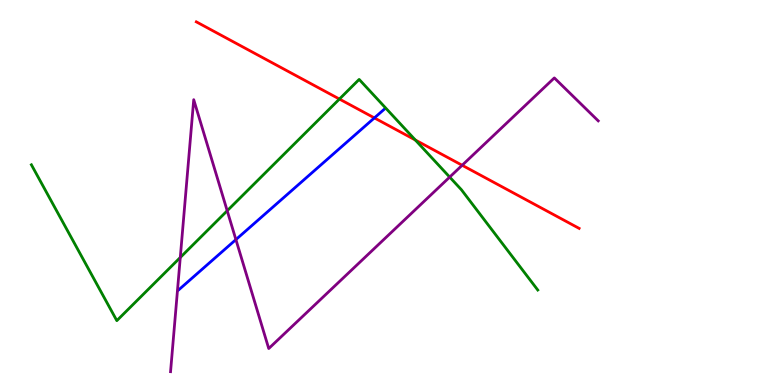[{'lines': ['blue', 'red'], 'intersections': [{'x': 4.83, 'y': 6.94}]}, {'lines': ['green', 'red'], 'intersections': [{'x': 4.38, 'y': 7.43}, {'x': 5.36, 'y': 6.36}]}, {'lines': ['purple', 'red'], 'intersections': [{'x': 5.96, 'y': 5.71}]}, {'lines': ['blue', 'green'], 'intersections': []}, {'lines': ['blue', 'purple'], 'intersections': [{'x': 3.04, 'y': 3.78}]}, {'lines': ['green', 'purple'], 'intersections': [{'x': 2.33, 'y': 3.31}, {'x': 2.93, 'y': 4.53}, {'x': 5.8, 'y': 5.4}]}]